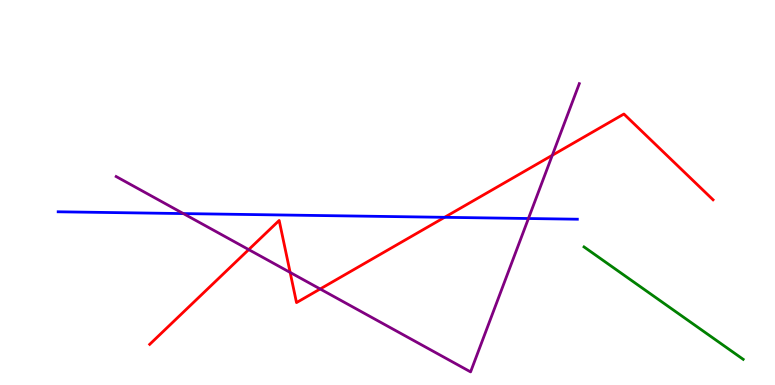[{'lines': ['blue', 'red'], 'intersections': [{'x': 5.74, 'y': 4.36}]}, {'lines': ['green', 'red'], 'intersections': []}, {'lines': ['purple', 'red'], 'intersections': [{'x': 3.21, 'y': 3.52}, {'x': 3.74, 'y': 2.92}, {'x': 4.13, 'y': 2.49}, {'x': 7.13, 'y': 5.97}]}, {'lines': ['blue', 'green'], 'intersections': []}, {'lines': ['blue', 'purple'], 'intersections': [{'x': 2.37, 'y': 4.45}, {'x': 6.82, 'y': 4.32}]}, {'lines': ['green', 'purple'], 'intersections': []}]